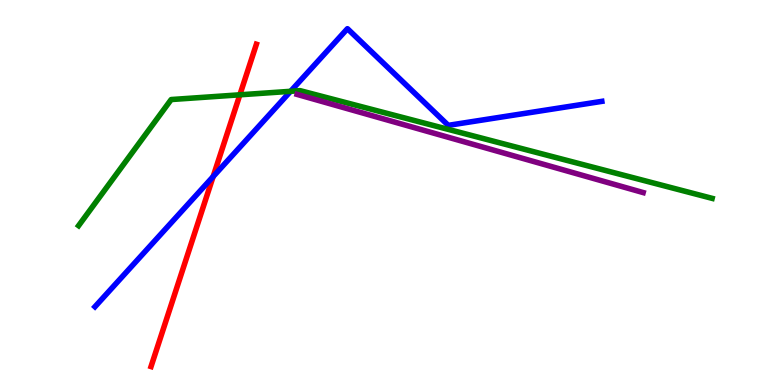[{'lines': ['blue', 'red'], 'intersections': [{'x': 2.75, 'y': 5.41}]}, {'lines': ['green', 'red'], 'intersections': [{'x': 3.1, 'y': 7.54}]}, {'lines': ['purple', 'red'], 'intersections': []}, {'lines': ['blue', 'green'], 'intersections': [{'x': 3.75, 'y': 7.63}]}, {'lines': ['blue', 'purple'], 'intersections': []}, {'lines': ['green', 'purple'], 'intersections': []}]